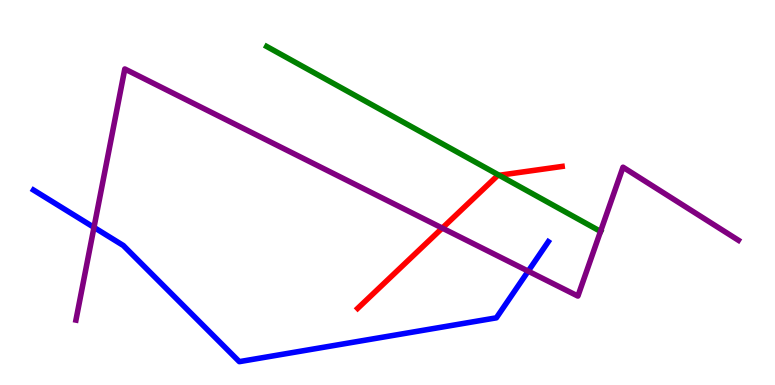[{'lines': ['blue', 'red'], 'intersections': []}, {'lines': ['green', 'red'], 'intersections': [{'x': 6.44, 'y': 5.45}]}, {'lines': ['purple', 'red'], 'intersections': [{'x': 5.71, 'y': 4.08}]}, {'lines': ['blue', 'green'], 'intersections': []}, {'lines': ['blue', 'purple'], 'intersections': [{'x': 1.21, 'y': 4.09}, {'x': 6.82, 'y': 2.96}]}, {'lines': ['green', 'purple'], 'intersections': [{'x': 7.75, 'y': 3.99}]}]